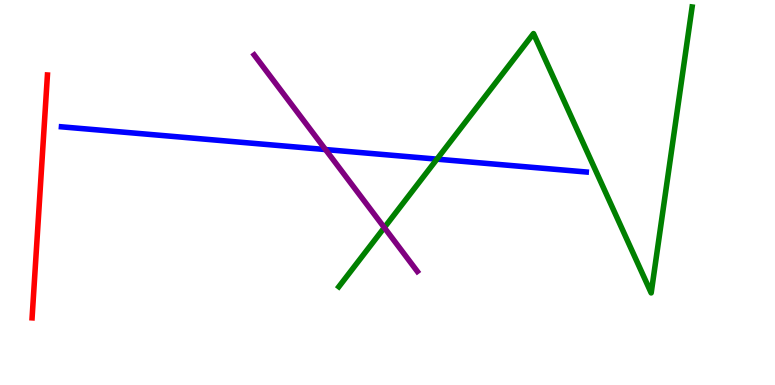[{'lines': ['blue', 'red'], 'intersections': []}, {'lines': ['green', 'red'], 'intersections': []}, {'lines': ['purple', 'red'], 'intersections': []}, {'lines': ['blue', 'green'], 'intersections': [{'x': 5.64, 'y': 5.87}]}, {'lines': ['blue', 'purple'], 'intersections': [{'x': 4.2, 'y': 6.12}]}, {'lines': ['green', 'purple'], 'intersections': [{'x': 4.96, 'y': 4.09}]}]